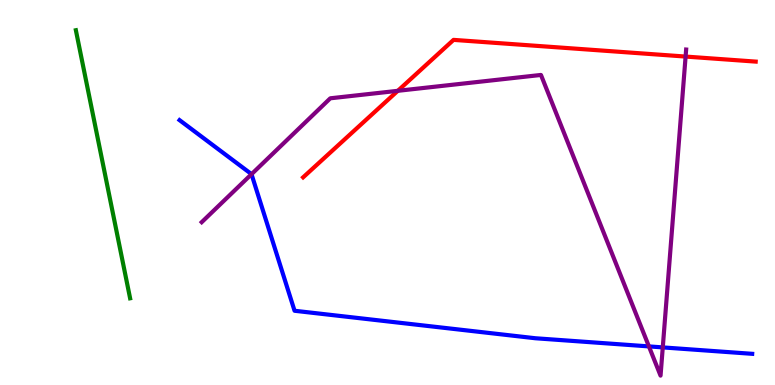[{'lines': ['blue', 'red'], 'intersections': []}, {'lines': ['green', 'red'], 'intersections': []}, {'lines': ['purple', 'red'], 'intersections': [{'x': 5.13, 'y': 7.64}, {'x': 8.85, 'y': 8.53}]}, {'lines': ['blue', 'green'], 'intersections': []}, {'lines': ['blue', 'purple'], 'intersections': [{'x': 3.25, 'y': 5.48}, {'x': 8.37, 'y': 1.0}, {'x': 8.55, 'y': 0.977}]}, {'lines': ['green', 'purple'], 'intersections': []}]